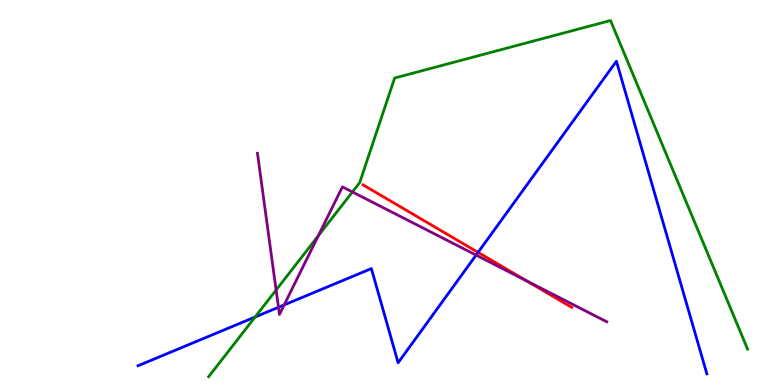[{'lines': ['blue', 'red'], 'intersections': [{'x': 6.17, 'y': 3.44}]}, {'lines': ['green', 'red'], 'intersections': []}, {'lines': ['purple', 'red'], 'intersections': [{'x': 6.79, 'y': 2.71}]}, {'lines': ['blue', 'green'], 'intersections': [{'x': 3.29, 'y': 1.77}]}, {'lines': ['blue', 'purple'], 'intersections': [{'x': 3.59, 'y': 2.02}, {'x': 3.67, 'y': 2.08}, {'x': 6.14, 'y': 3.37}]}, {'lines': ['green', 'purple'], 'intersections': [{'x': 3.56, 'y': 2.47}, {'x': 4.11, 'y': 3.87}, {'x': 4.55, 'y': 5.01}]}]